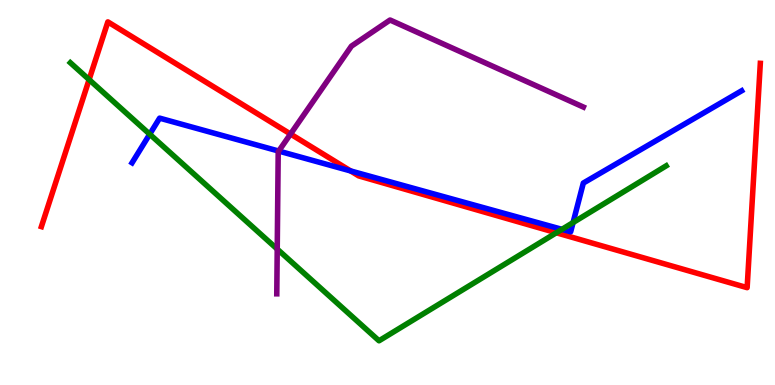[{'lines': ['blue', 'red'], 'intersections': [{'x': 4.52, 'y': 5.56}]}, {'lines': ['green', 'red'], 'intersections': [{'x': 1.15, 'y': 7.93}, {'x': 7.18, 'y': 3.95}]}, {'lines': ['purple', 'red'], 'intersections': [{'x': 3.75, 'y': 6.52}]}, {'lines': ['blue', 'green'], 'intersections': [{'x': 1.93, 'y': 6.51}, {'x': 7.25, 'y': 4.04}, {'x': 7.39, 'y': 4.22}]}, {'lines': ['blue', 'purple'], 'intersections': [{'x': 3.6, 'y': 6.08}]}, {'lines': ['green', 'purple'], 'intersections': [{'x': 3.58, 'y': 3.53}]}]